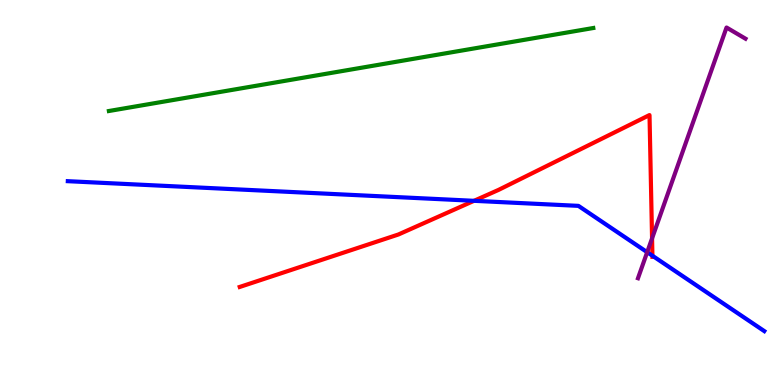[{'lines': ['blue', 'red'], 'intersections': [{'x': 6.12, 'y': 4.78}, {'x': 8.42, 'y': 3.36}]}, {'lines': ['green', 'red'], 'intersections': []}, {'lines': ['purple', 'red'], 'intersections': [{'x': 8.41, 'y': 3.81}]}, {'lines': ['blue', 'green'], 'intersections': []}, {'lines': ['blue', 'purple'], 'intersections': [{'x': 8.35, 'y': 3.45}]}, {'lines': ['green', 'purple'], 'intersections': []}]